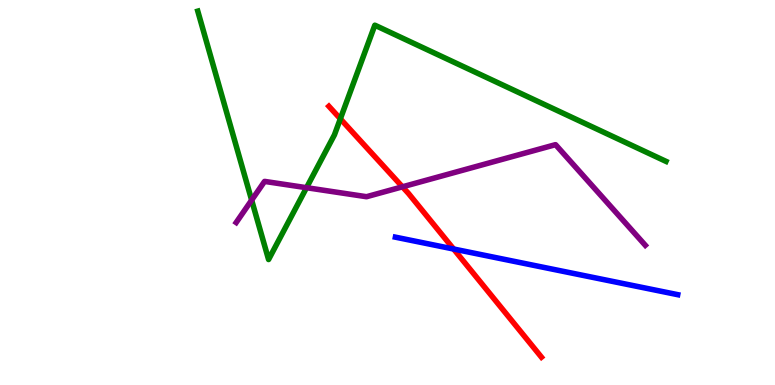[{'lines': ['blue', 'red'], 'intersections': [{'x': 5.85, 'y': 3.53}]}, {'lines': ['green', 'red'], 'intersections': [{'x': 4.39, 'y': 6.91}]}, {'lines': ['purple', 'red'], 'intersections': [{'x': 5.19, 'y': 5.15}]}, {'lines': ['blue', 'green'], 'intersections': []}, {'lines': ['blue', 'purple'], 'intersections': []}, {'lines': ['green', 'purple'], 'intersections': [{'x': 3.25, 'y': 4.8}, {'x': 3.96, 'y': 5.12}]}]